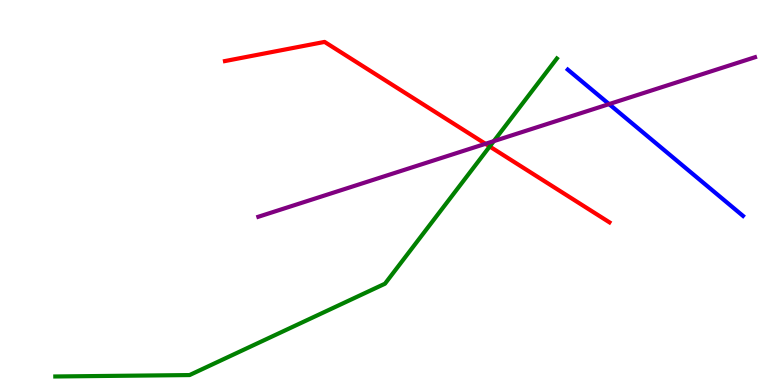[{'lines': ['blue', 'red'], 'intersections': []}, {'lines': ['green', 'red'], 'intersections': [{'x': 6.32, 'y': 6.2}]}, {'lines': ['purple', 'red'], 'intersections': [{'x': 6.26, 'y': 6.26}]}, {'lines': ['blue', 'green'], 'intersections': []}, {'lines': ['blue', 'purple'], 'intersections': [{'x': 7.86, 'y': 7.3}]}, {'lines': ['green', 'purple'], 'intersections': [{'x': 6.37, 'y': 6.33}]}]